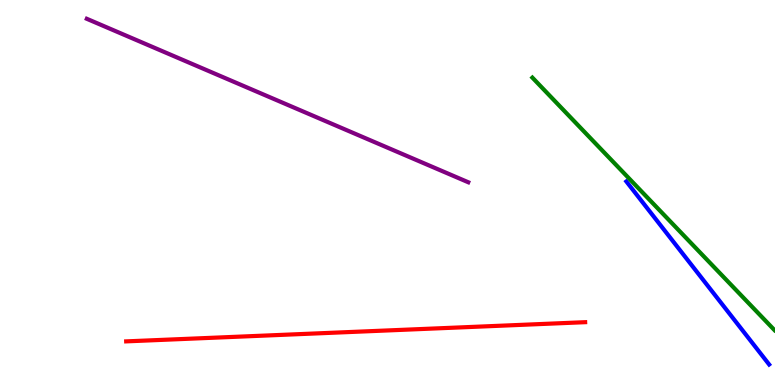[{'lines': ['blue', 'red'], 'intersections': []}, {'lines': ['green', 'red'], 'intersections': []}, {'lines': ['purple', 'red'], 'intersections': []}, {'lines': ['blue', 'green'], 'intersections': []}, {'lines': ['blue', 'purple'], 'intersections': []}, {'lines': ['green', 'purple'], 'intersections': []}]